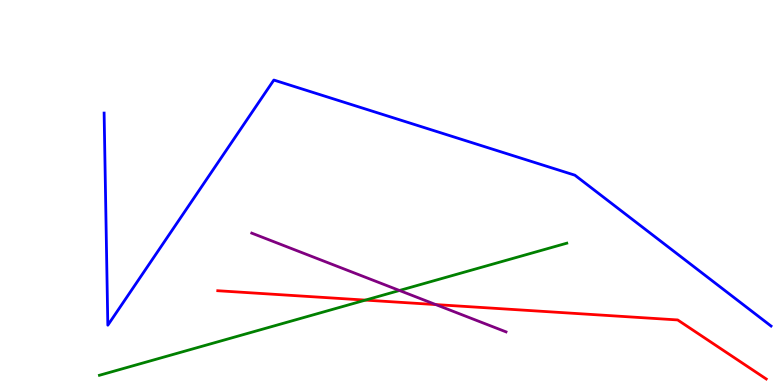[{'lines': ['blue', 'red'], 'intersections': []}, {'lines': ['green', 'red'], 'intersections': [{'x': 4.71, 'y': 2.21}]}, {'lines': ['purple', 'red'], 'intersections': [{'x': 5.62, 'y': 2.09}]}, {'lines': ['blue', 'green'], 'intersections': []}, {'lines': ['blue', 'purple'], 'intersections': []}, {'lines': ['green', 'purple'], 'intersections': [{'x': 5.15, 'y': 2.46}]}]